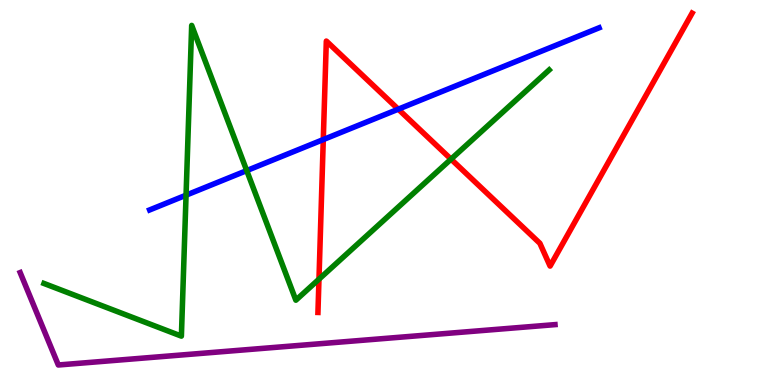[{'lines': ['blue', 'red'], 'intersections': [{'x': 4.17, 'y': 6.37}, {'x': 5.14, 'y': 7.16}]}, {'lines': ['green', 'red'], 'intersections': [{'x': 4.12, 'y': 2.75}, {'x': 5.82, 'y': 5.87}]}, {'lines': ['purple', 'red'], 'intersections': []}, {'lines': ['blue', 'green'], 'intersections': [{'x': 2.4, 'y': 4.93}, {'x': 3.18, 'y': 5.57}]}, {'lines': ['blue', 'purple'], 'intersections': []}, {'lines': ['green', 'purple'], 'intersections': []}]